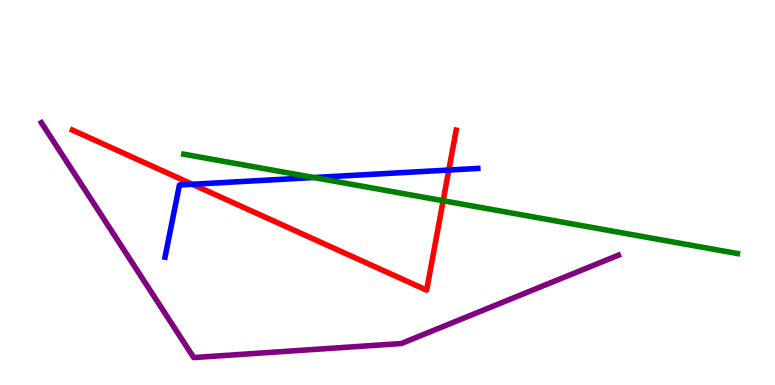[{'lines': ['blue', 'red'], 'intersections': [{'x': 2.48, 'y': 5.21}, {'x': 5.79, 'y': 5.58}]}, {'lines': ['green', 'red'], 'intersections': [{'x': 5.72, 'y': 4.79}]}, {'lines': ['purple', 'red'], 'intersections': []}, {'lines': ['blue', 'green'], 'intersections': [{'x': 4.05, 'y': 5.39}]}, {'lines': ['blue', 'purple'], 'intersections': []}, {'lines': ['green', 'purple'], 'intersections': []}]